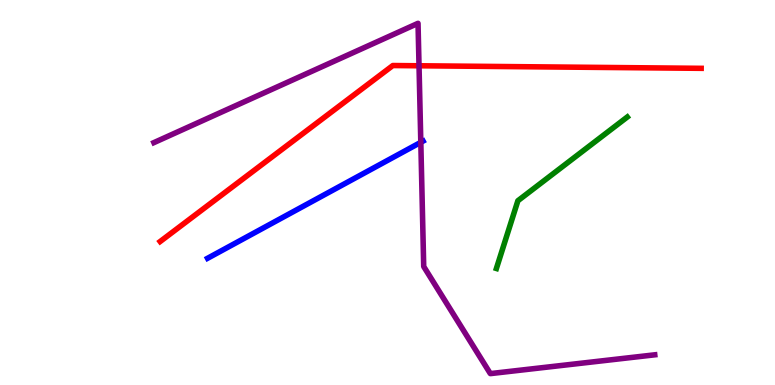[{'lines': ['blue', 'red'], 'intersections': []}, {'lines': ['green', 'red'], 'intersections': []}, {'lines': ['purple', 'red'], 'intersections': [{'x': 5.41, 'y': 8.29}]}, {'lines': ['blue', 'green'], 'intersections': []}, {'lines': ['blue', 'purple'], 'intersections': [{'x': 5.43, 'y': 6.3}]}, {'lines': ['green', 'purple'], 'intersections': []}]